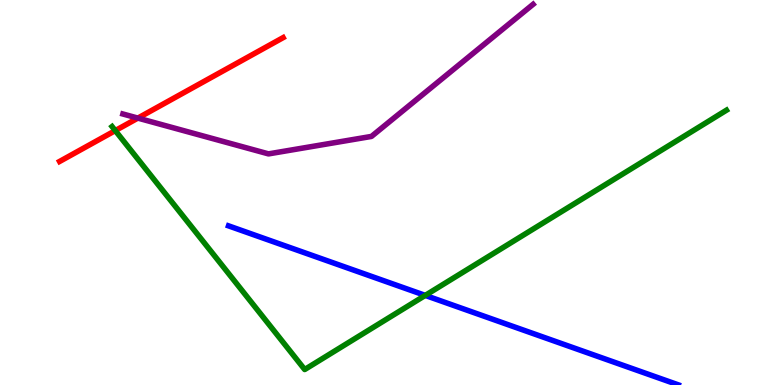[{'lines': ['blue', 'red'], 'intersections': []}, {'lines': ['green', 'red'], 'intersections': [{'x': 1.49, 'y': 6.61}]}, {'lines': ['purple', 'red'], 'intersections': [{'x': 1.78, 'y': 6.93}]}, {'lines': ['blue', 'green'], 'intersections': [{'x': 5.49, 'y': 2.33}]}, {'lines': ['blue', 'purple'], 'intersections': []}, {'lines': ['green', 'purple'], 'intersections': []}]